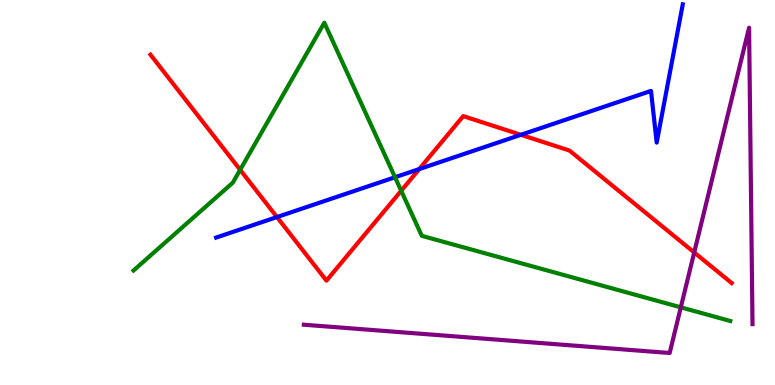[{'lines': ['blue', 'red'], 'intersections': [{'x': 3.57, 'y': 4.36}, {'x': 5.41, 'y': 5.61}, {'x': 6.72, 'y': 6.5}]}, {'lines': ['green', 'red'], 'intersections': [{'x': 3.1, 'y': 5.59}, {'x': 5.18, 'y': 5.05}]}, {'lines': ['purple', 'red'], 'intersections': [{'x': 8.96, 'y': 3.44}]}, {'lines': ['blue', 'green'], 'intersections': [{'x': 5.1, 'y': 5.4}]}, {'lines': ['blue', 'purple'], 'intersections': []}, {'lines': ['green', 'purple'], 'intersections': [{'x': 8.78, 'y': 2.02}]}]